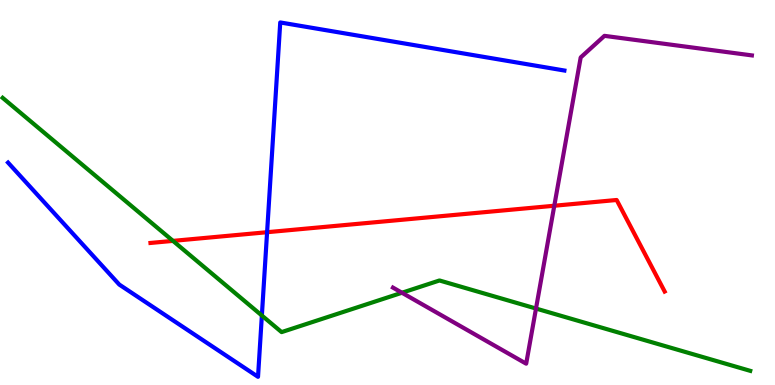[{'lines': ['blue', 'red'], 'intersections': [{'x': 3.45, 'y': 3.97}]}, {'lines': ['green', 'red'], 'intersections': [{'x': 2.23, 'y': 3.74}]}, {'lines': ['purple', 'red'], 'intersections': [{'x': 7.15, 'y': 4.66}]}, {'lines': ['blue', 'green'], 'intersections': [{'x': 3.38, 'y': 1.8}]}, {'lines': ['blue', 'purple'], 'intersections': []}, {'lines': ['green', 'purple'], 'intersections': [{'x': 5.19, 'y': 2.4}, {'x': 6.92, 'y': 1.99}]}]